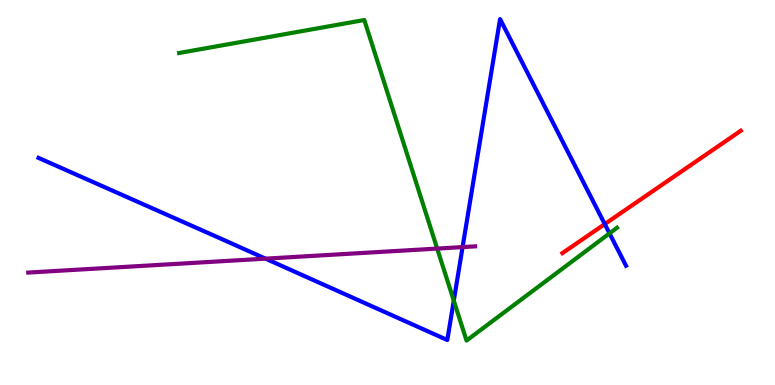[{'lines': ['blue', 'red'], 'intersections': [{'x': 7.8, 'y': 4.18}]}, {'lines': ['green', 'red'], 'intersections': []}, {'lines': ['purple', 'red'], 'intersections': []}, {'lines': ['blue', 'green'], 'intersections': [{'x': 5.86, 'y': 2.19}, {'x': 7.86, 'y': 3.94}]}, {'lines': ['blue', 'purple'], 'intersections': [{'x': 3.43, 'y': 3.28}, {'x': 5.97, 'y': 3.58}]}, {'lines': ['green', 'purple'], 'intersections': [{'x': 5.64, 'y': 3.54}]}]